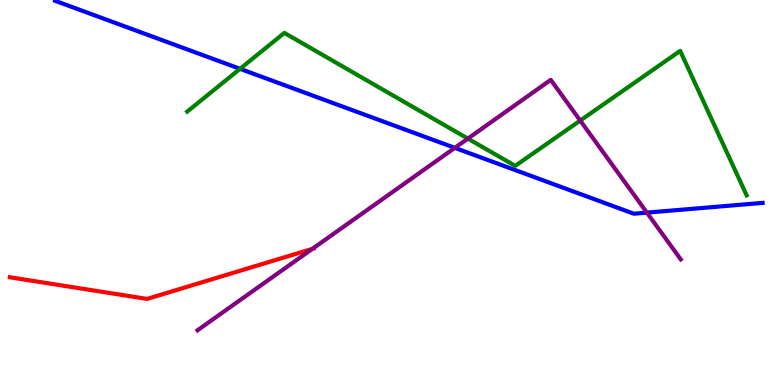[{'lines': ['blue', 'red'], 'intersections': []}, {'lines': ['green', 'red'], 'intersections': []}, {'lines': ['purple', 'red'], 'intersections': [{'x': 4.03, 'y': 3.54}]}, {'lines': ['blue', 'green'], 'intersections': [{'x': 3.1, 'y': 8.21}]}, {'lines': ['blue', 'purple'], 'intersections': [{'x': 5.87, 'y': 6.16}, {'x': 8.35, 'y': 4.48}]}, {'lines': ['green', 'purple'], 'intersections': [{'x': 6.04, 'y': 6.4}, {'x': 7.49, 'y': 6.87}]}]